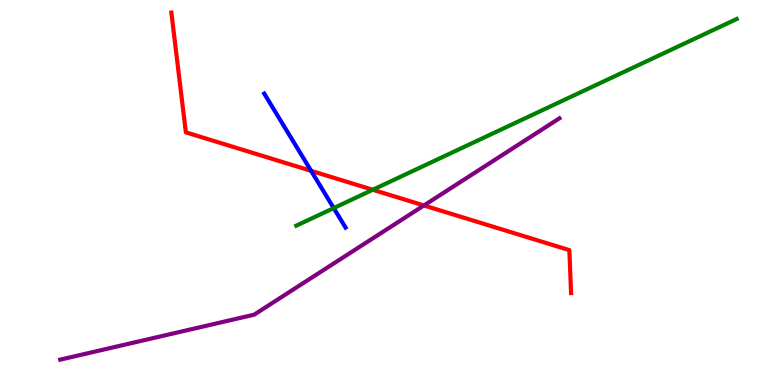[{'lines': ['blue', 'red'], 'intersections': [{'x': 4.01, 'y': 5.56}]}, {'lines': ['green', 'red'], 'intersections': [{'x': 4.81, 'y': 5.07}]}, {'lines': ['purple', 'red'], 'intersections': [{'x': 5.47, 'y': 4.66}]}, {'lines': ['blue', 'green'], 'intersections': [{'x': 4.31, 'y': 4.6}]}, {'lines': ['blue', 'purple'], 'intersections': []}, {'lines': ['green', 'purple'], 'intersections': []}]